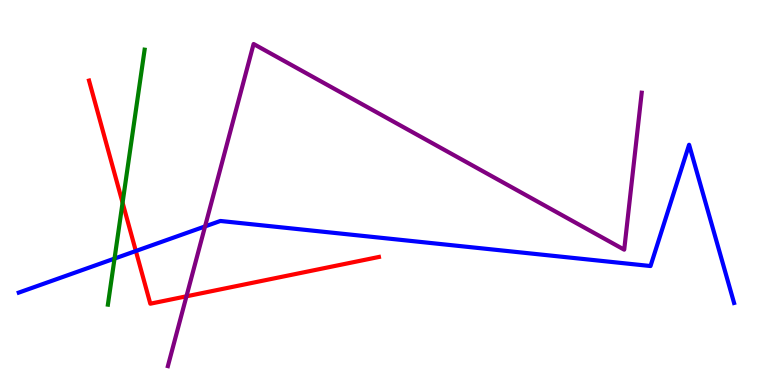[{'lines': ['blue', 'red'], 'intersections': [{'x': 1.75, 'y': 3.48}]}, {'lines': ['green', 'red'], 'intersections': [{'x': 1.58, 'y': 4.74}]}, {'lines': ['purple', 'red'], 'intersections': [{'x': 2.41, 'y': 2.3}]}, {'lines': ['blue', 'green'], 'intersections': [{'x': 1.48, 'y': 3.28}]}, {'lines': ['blue', 'purple'], 'intersections': [{'x': 2.65, 'y': 4.12}]}, {'lines': ['green', 'purple'], 'intersections': []}]